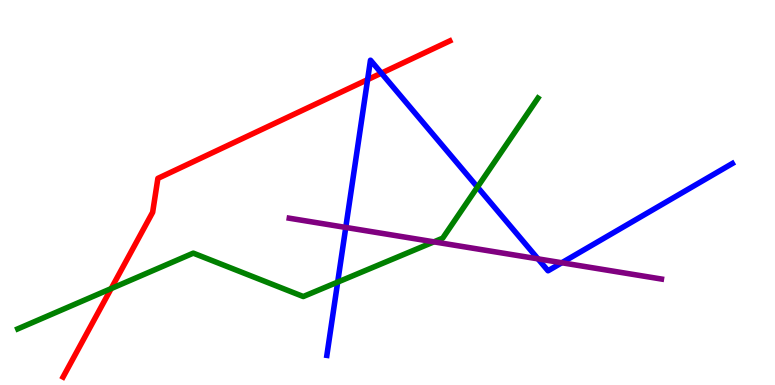[{'lines': ['blue', 'red'], 'intersections': [{'x': 4.74, 'y': 7.93}, {'x': 4.92, 'y': 8.1}]}, {'lines': ['green', 'red'], 'intersections': [{'x': 1.43, 'y': 2.5}]}, {'lines': ['purple', 'red'], 'intersections': []}, {'lines': ['blue', 'green'], 'intersections': [{'x': 4.36, 'y': 2.67}, {'x': 6.16, 'y': 5.14}]}, {'lines': ['blue', 'purple'], 'intersections': [{'x': 4.46, 'y': 4.09}, {'x': 6.94, 'y': 3.28}, {'x': 7.25, 'y': 3.18}]}, {'lines': ['green', 'purple'], 'intersections': [{'x': 5.6, 'y': 3.72}]}]